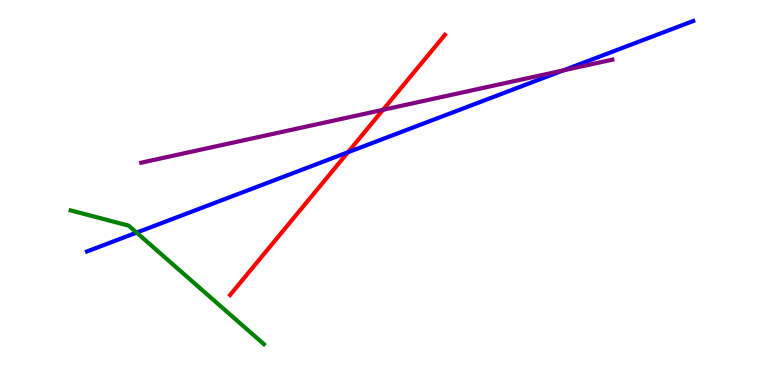[{'lines': ['blue', 'red'], 'intersections': [{'x': 4.49, 'y': 6.05}]}, {'lines': ['green', 'red'], 'intersections': []}, {'lines': ['purple', 'red'], 'intersections': [{'x': 4.94, 'y': 7.15}]}, {'lines': ['blue', 'green'], 'intersections': [{'x': 1.76, 'y': 3.96}]}, {'lines': ['blue', 'purple'], 'intersections': [{'x': 7.27, 'y': 8.17}]}, {'lines': ['green', 'purple'], 'intersections': []}]